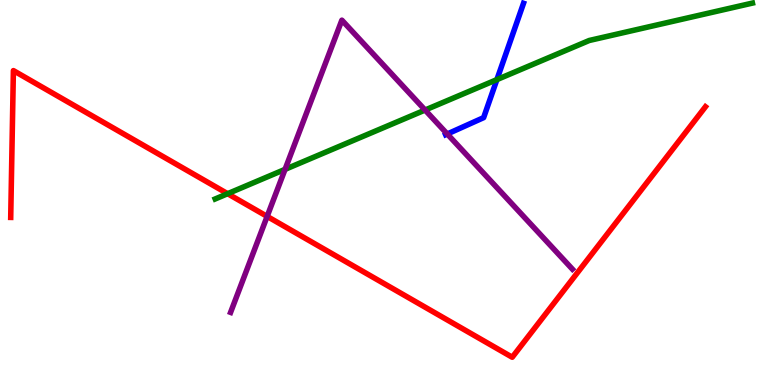[{'lines': ['blue', 'red'], 'intersections': []}, {'lines': ['green', 'red'], 'intersections': [{'x': 2.94, 'y': 4.97}]}, {'lines': ['purple', 'red'], 'intersections': [{'x': 3.45, 'y': 4.38}]}, {'lines': ['blue', 'green'], 'intersections': [{'x': 6.41, 'y': 7.93}]}, {'lines': ['blue', 'purple'], 'intersections': [{'x': 5.77, 'y': 6.52}]}, {'lines': ['green', 'purple'], 'intersections': [{'x': 3.68, 'y': 5.6}, {'x': 5.48, 'y': 7.14}]}]